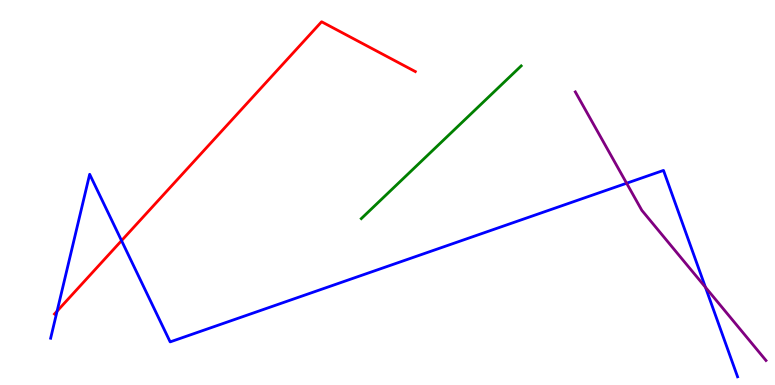[{'lines': ['blue', 'red'], 'intersections': [{'x': 0.737, 'y': 1.92}, {'x': 1.57, 'y': 3.75}]}, {'lines': ['green', 'red'], 'intersections': []}, {'lines': ['purple', 'red'], 'intersections': []}, {'lines': ['blue', 'green'], 'intersections': []}, {'lines': ['blue', 'purple'], 'intersections': [{'x': 8.09, 'y': 5.24}, {'x': 9.1, 'y': 2.54}]}, {'lines': ['green', 'purple'], 'intersections': []}]